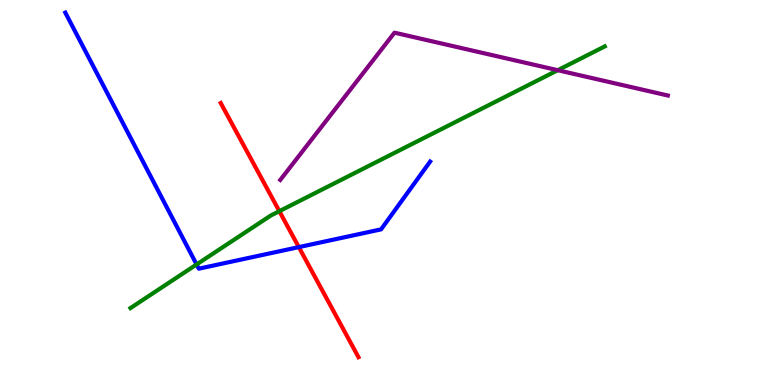[{'lines': ['blue', 'red'], 'intersections': [{'x': 3.86, 'y': 3.58}]}, {'lines': ['green', 'red'], 'intersections': [{'x': 3.6, 'y': 4.51}]}, {'lines': ['purple', 'red'], 'intersections': []}, {'lines': ['blue', 'green'], 'intersections': [{'x': 2.54, 'y': 3.13}]}, {'lines': ['blue', 'purple'], 'intersections': []}, {'lines': ['green', 'purple'], 'intersections': [{'x': 7.2, 'y': 8.18}]}]